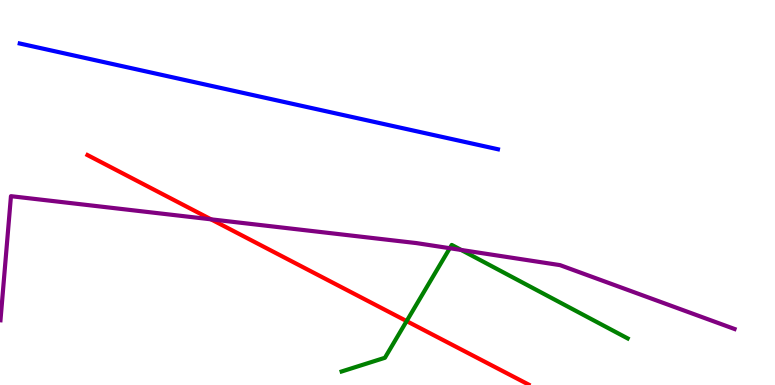[{'lines': ['blue', 'red'], 'intersections': []}, {'lines': ['green', 'red'], 'intersections': [{'x': 5.25, 'y': 1.66}]}, {'lines': ['purple', 'red'], 'intersections': [{'x': 2.72, 'y': 4.3}]}, {'lines': ['blue', 'green'], 'intersections': []}, {'lines': ['blue', 'purple'], 'intersections': []}, {'lines': ['green', 'purple'], 'intersections': [{'x': 5.8, 'y': 3.55}, {'x': 5.95, 'y': 3.51}]}]